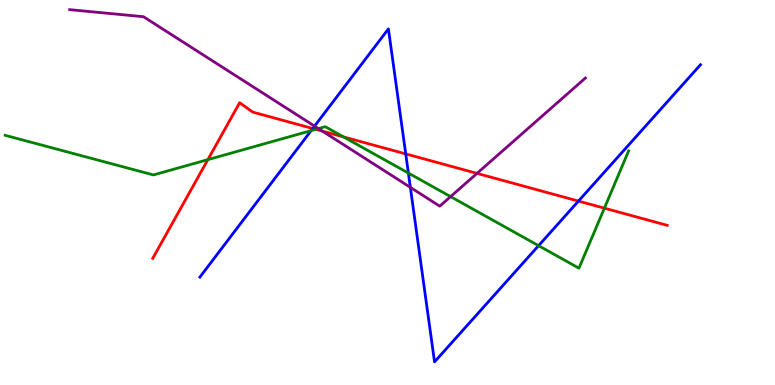[{'lines': ['blue', 'red'], 'intersections': [{'x': 4.04, 'y': 6.66}, {'x': 5.24, 'y': 6.0}, {'x': 7.46, 'y': 4.78}]}, {'lines': ['green', 'red'], 'intersections': [{'x': 2.68, 'y': 5.85}, {'x': 4.07, 'y': 6.64}, {'x': 4.43, 'y': 6.44}, {'x': 7.8, 'y': 4.59}]}, {'lines': ['purple', 'red'], 'intersections': [{'x': 4.16, 'y': 6.59}, {'x': 6.15, 'y': 5.5}]}, {'lines': ['blue', 'green'], 'intersections': [{'x': 4.01, 'y': 6.61}, {'x': 5.27, 'y': 5.5}, {'x': 6.95, 'y': 3.62}]}, {'lines': ['blue', 'purple'], 'intersections': [{'x': 4.06, 'y': 6.72}, {'x': 5.3, 'y': 5.13}]}, {'lines': ['green', 'purple'], 'intersections': [{'x': 4.11, 'y': 6.66}, {'x': 5.81, 'y': 4.89}]}]